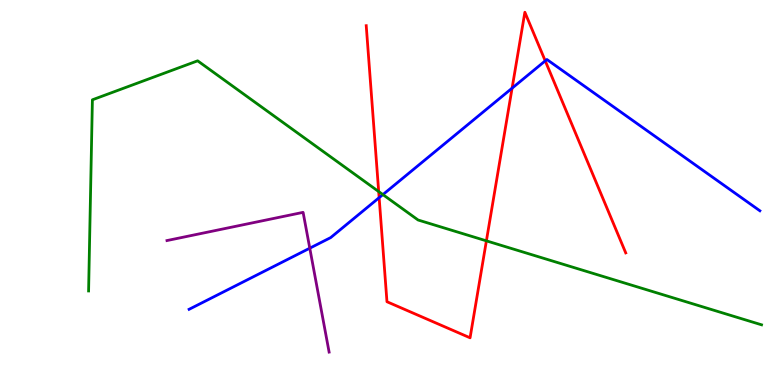[{'lines': ['blue', 'red'], 'intersections': [{'x': 4.89, 'y': 4.87}, {'x': 6.61, 'y': 7.71}, {'x': 7.04, 'y': 8.42}]}, {'lines': ['green', 'red'], 'intersections': [{'x': 4.89, 'y': 5.02}, {'x': 6.28, 'y': 3.74}]}, {'lines': ['purple', 'red'], 'intersections': []}, {'lines': ['blue', 'green'], 'intersections': [{'x': 4.94, 'y': 4.95}]}, {'lines': ['blue', 'purple'], 'intersections': [{'x': 4.0, 'y': 3.55}]}, {'lines': ['green', 'purple'], 'intersections': []}]